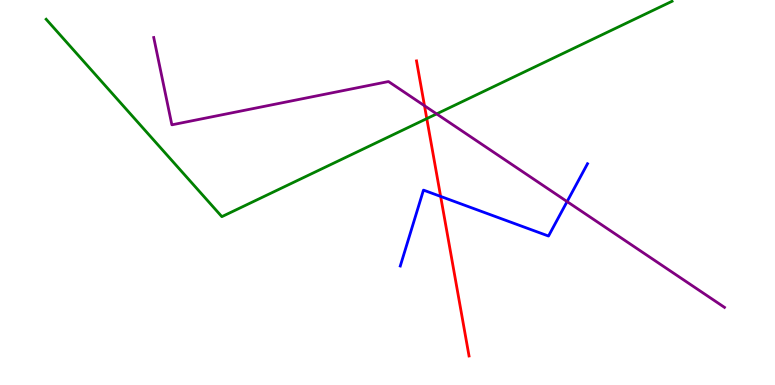[{'lines': ['blue', 'red'], 'intersections': [{'x': 5.69, 'y': 4.9}]}, {'lines': ['green', 'red'], 'intersections': [{'x': 5.51, 'y': 6.92}]}, {'lines': ['purple', 'red'], 'intersections': [{'x': 5.48, 'y': 7.25}]}, {'lines': ['blue', 'green'], 'intersections': []}, {'lines': ['blue', 'purple'], 'intersections': [{'x': 7.32, 'y': 4.76}]}, {'lines': ['green', 'purple'], 'intersections': [{'x': 5.63, 'y': 7.04}]}]